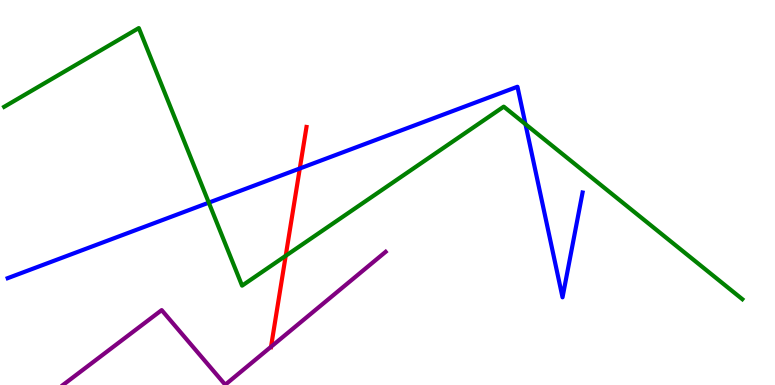[{'lines': ['blue', 'red'], 'intersections': [{'x': 3.87, 'y': 5.62}]}, {'lines': ['green', 'red'], 'intersections': [{'x': 3.69, 'y': 3.36}]}, {'lines': ['purple', 'red'], 'intersections': [{'x': 3.5, 'y': 0.993}]}, {'lines': ['blue', 'green'], 'intersections': [{'x': 2.69, 'y': 4.74}, {'x': 6.78, 'y': 6.77}]}, {'lines': ['blue', 'purple'], 'intersections': []}, {'lines': ['green', 'purple'], 'intersections': []}]